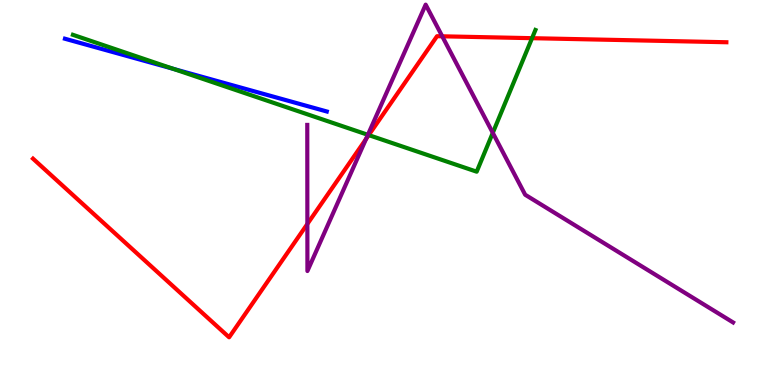[{'lines': ['blue', 'red'], 'intersections': []}, {'lines': ['green', 'red'], 'intersections': [{'x': 4.76, 'y': 6.49}, {'x': 6.87, 'y': 9.01}]}, {'lines': ['purple', 'red'], 'intersections': [{'x': 3.97, 'y': 4.18}, {'x': 4.72, 'y': 6.39}, {'x': 5.71, 'y': 9.06}]}, {'lines': ['blue', 'green'], 'intersections': [{'x': 2.23, 'y': 8.21}]}, {'lines': ['blue', 'purple'], 'intersections': []}, {'lines': ['green', 'purple'], 'intersections': [{'x': 4.75, 'y': 6.5}, {'x': 6.36, 'y': 6.55}]}]